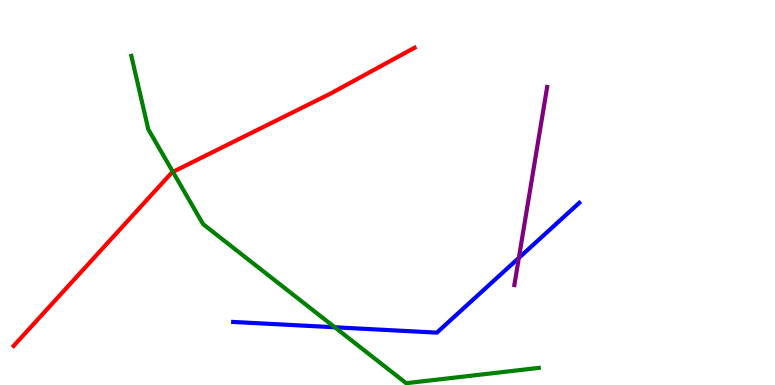[{'lines': ['blue', 'red'], 'intersections': []}, {'lines': ['green', 'red'], 'intersections': [{'x': 2.23, 'y': 5.54}]}, {'lines': ['purple', 'red'], 'intersections': []}, {'lines': ['blue', 'green'], 'intersections': [{'x': 4.32, 'y': 1.5}]}, {'lines': ['blue', 'purple'], 'intersections': [{'x': 6.69, 'y': 3.3}]}, {'lines': ['green', 'purple'], 'intersections': []}]